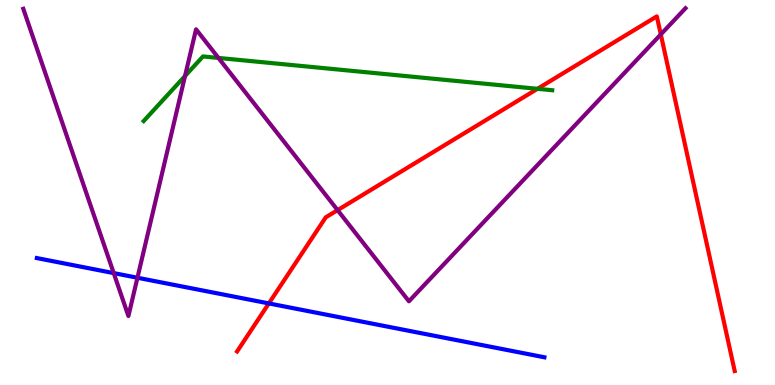[{'lines': ['blue', 'red'], 'intersections': [{'x': 3.47, 'y': 2.12}]}, {'lines': ['green', 'red'], 'intersections': [{'x': 6.94, 'y': 7.69}]}, {'lines': ['purple', 'red'], 'intersections': [{'x': 4.36, 'y': 4.54}, {'x': 8.53, 'y': 9.11}]}, {'lines': ['blue', 'green'], 'intersections': []}, {'lines': ['blue', 'purple'], 'intersections': [{'x': 1.47, 'y': 2.91}, {'x': 1.77, 'y': 2.79}]}, {'lines': ['green', 'purple'], 'intersections': [{'x': 2.39, 'y': 8.03}, {'x': 2.82, 'y': 8.5}]}]